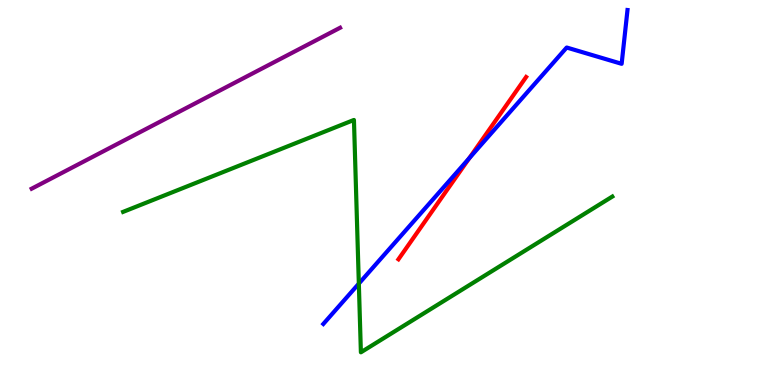[{'lines': ['blue', 'red'], 'intersections': [{'x': 6.05, 'y': 5.89}]}, {'lines': ['green', 'red'], 'intersections': []}, {'lines': ['purple', 'red'], 'intersections': []}, {'lines': ['blue', 'green'], 'intersections': [{'x': 4.63, 'y': 2.63}]}, {'lines': ['blue', 'purple'], 'intersections': []}, {'lines': ['green', 'purple'], 'intersections': []}]